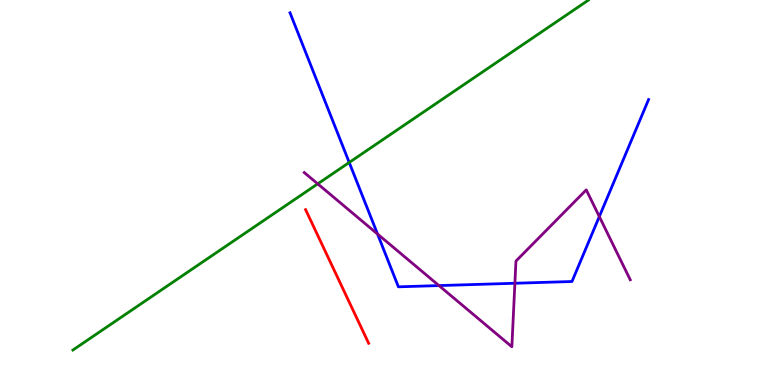[{'lines': ['blue', 'red'], 'intersections': []}, {'lines': ['green', 'red'], 'intersections': []}, {'lines': ['purple', 'red'], 'intersections': []}, {'lines': ['blue', 'green'], 'intersections': [{'x': 4.51, 'y': 5.78}]}, {'lines': ['blue', 'purple'], 'intersections': [{'x': 4.87, 'y': 3.92}, {'x': 5.66, 'y': 2.58}, {'x': 6.64, 'y': 2.64}, {'x': 7.73, 'y': 4.37}]}, {'lines': ['green', 'purple'], 'intersections': [{'x': 4.1, 'y': 5.22}]}]